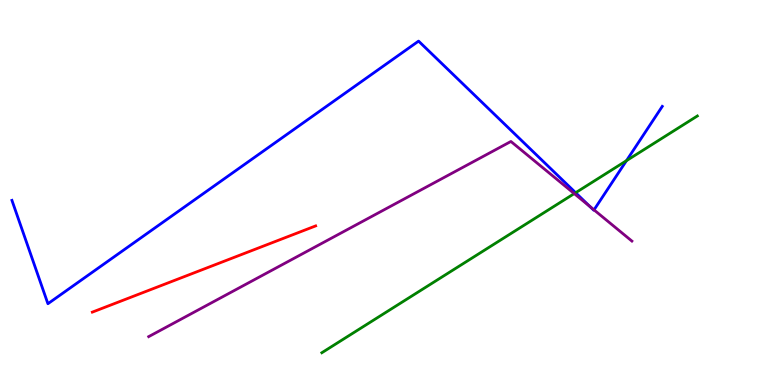[{'lines': ['blue', 'red'], 'intersections': []}, {'lines': ['green', 'red'], 'intersections': []}, {'lines': ['purple', 'red'], 'intersections': []}, {'lines': ['blue', 'green'], 'intersections': [{'x': 7.43, 'y': 4.99}, {'x': 8.08, 'y': 5.83}]}, {'lines': ['blue', 'purple'], 'intersections': [{'x': 7.61, 'y': 4.63}, {'x': 7.66, 'y': 4.55}]}, {'lines': ['green', 'purple'], 'intersections': [{'x': 7.41, 'y': 4.97}]}]